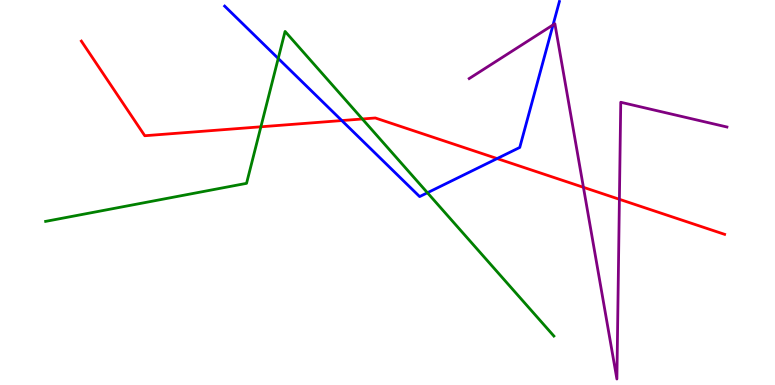[{'lines': ['blue', 'red'], 'intersections': [{'x': 4.41, 'y': 6.87}, {'x': 6.41, 'y': 5.88}]}, {'lines': ['green', 'red'], 'intersections': [{'x': 3.37, 'y': 6.71}, {'x': 4.68, 'y': 6.91}]}, {'lines': ['purple', 'red'], 'intersections': [{'x': 7.53, 'y': 5.13}, {'x': 7.99, 'y': 4.82}]}, {'lines': ['blue', 'green'], 'intersections': [{'x': 3.59, 'y': 8.48}, {'x': 5.52, 'y': 4.99}]}, {'lines': ['blue', 'purple'], 'intersections': [{'x': 7.14, 'y': 9.35}]}, {'lines': ['green', 'purple'], 'intersections': []}]